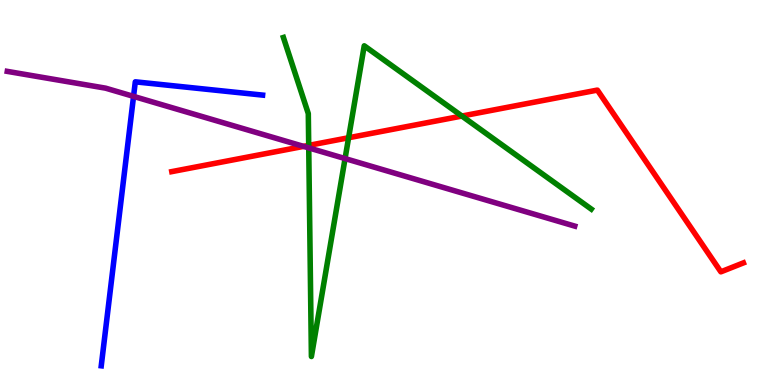[{'lines': ['blue', 'red'], 'intersections': []}, {'lines': ['green', 'red'], 'intersections': [{'x': 3.98, 'y': 6.22}, {'x': 4.5, 'y': 6.42}, {'x': 5.96, 'y': 6.99}]}, {'lines': ['purple', 'red'], 'intersections': [{'x': 3.92, 'y': 6.2}]}, {'lines': ['blue', 'green'], 'intersections': []}, {'lines': ['blue', 'purple'], 'intersections': [{'x': 1.72, 'y': 7.5}]}, {'lines': ['green', 'purple'], 'intersections': [{'x': 3.98, 'y': 6.16}, {'x': 4.45, 'y': 5.88}]}]